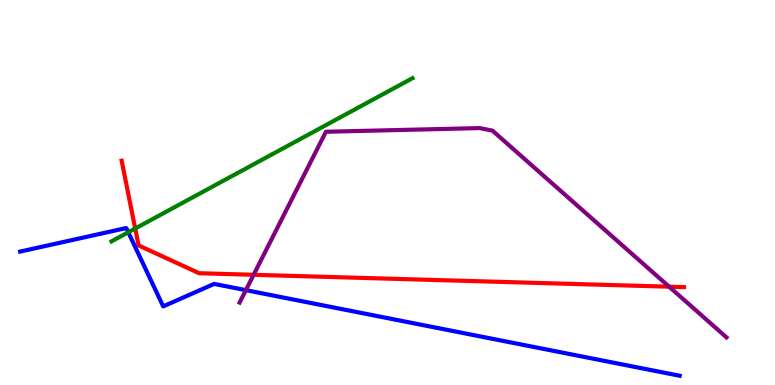[{'lines': ['blue', 'red'], 'intersections': []}, {'lines': ['green', 'red'], 'intersections': [{'x': 1.74, 'y': 4.06}]}, {'lines': ['purple', 'red'], 'intersections': [{'x': 3.27, 'y': 2.86}, {'x': 8.63, 'y': 2.55}]}, {'lines': ['blue', 'green'], 'intersections': [{'x': 1.66, 'y': 3.97}]}, {'lines': ['blue', 'purple'], 'intersections': [{'x': 3.17, 'y': 2.46}]}, {'lines': ['green', 'purple'], 'intersections': []}]